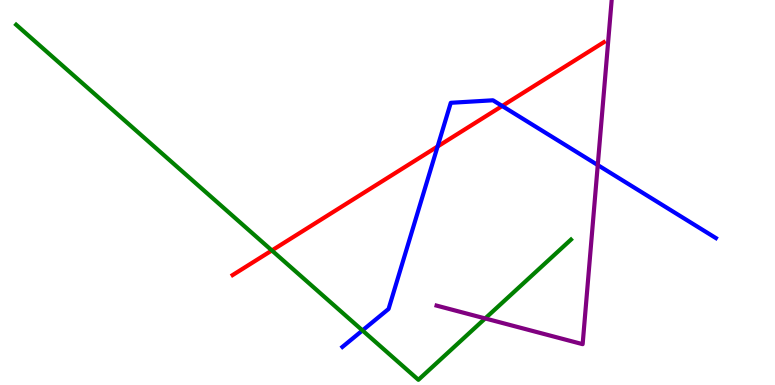[{'lines': ['blue', 'red'], 'intersections': [{'x': 5.65, 'y': 6.19}, {'x': 6.48, 'y': 7.25}]}, {'lines': ['green', 'red'], 'intersections': [{'x': 3.51, 'y': 3.49}]}, {'lines': ['purple', 'red'], 'intersections': []}, {'lines': ['blue', 'green'], 'intersections': [{'x': 4.68, 'y': 1.42}]}, {'lines': ['blue', 'purple'], 'intersections': [{'x': 7.71, 'y': 5.71}]}, {'lines': ['green', 'purple'], 'intersections': [{'x': 6.26, 'y': 1.73}]}]